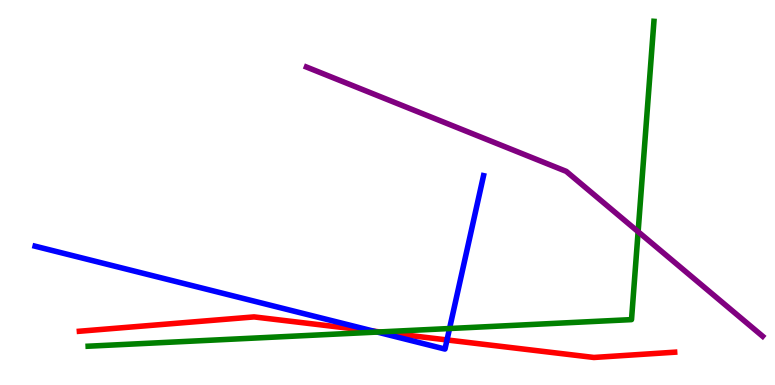[{'lines': ['blue', 'red'], 'intersections': [{'x': 4.82, 'y': 1.4}, {'x': 5.77, 'y': 1.17}]}, {'lines': ['green', 'red'], 'intersections': [{'x': 4.9, 'y': 1.38}]}, {'lines': ['purple', 'red'], 'intersections': []}, {'lines': ['blue', 'green'], 'intersections': [{'x': 4.87, 'y': 1.38}, {'x': 5.8, 'y': 1.47}]}, {'lines': ['blue', 'purple'], 'intersections': []}, {'lines': ['green', 'purple'], 'intersections': [{'x': 8.23, 'y': 3.98}]}]